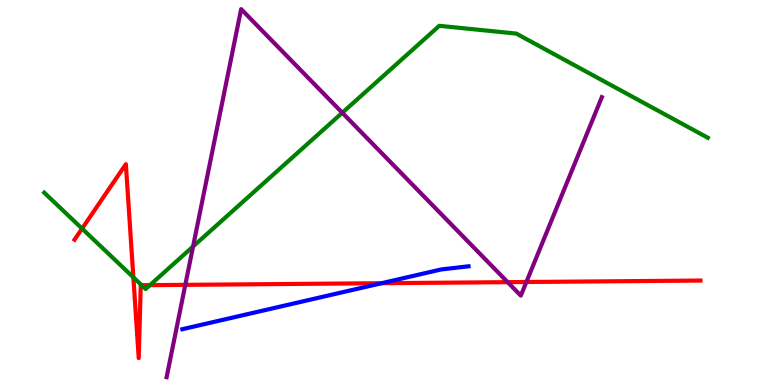[{'lines': ['blue', 'red'], 'intersections': [{'x': 4.92, 'y': 2.64}]}, {'lines': ['green', 'red'], 'intersections': [{'x': 1.06, 'y': 4.06}, {'x': 1.72, 'y': 2.8}, {'x': 1.83, 'y': 2.59}, {'x': 1.93, 'y': 2.59}]}, {'lines': ['purple', 'red'], 'intersections': [{'x': 2.39, 'y': 2.6}, {'x': 6.55, 'y': 2.67}, {'x': 6.79, 'y': 2.68}]}, {'lines': ['blue', 'green'], 'intersections': []}, {'lines': ['blue', 'purple'], 'intersections': []}, {'lines': ['green', 'purple'], 'intersections': [{'x': 2.49, 'y': 3.6}, {'x': 4.42, 'y': 7.07}]}]